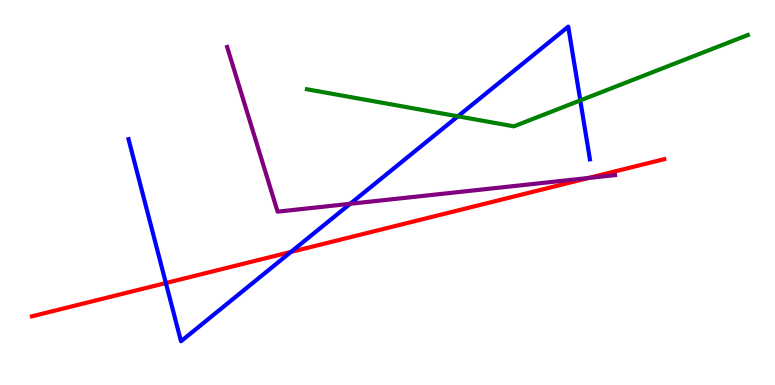[{'lines': ['blue', 'red'], 'intersections': [{'x': 2.14, 'y': 2.65}, {'x': 3.75, 'y': 3.46}]}, {'lines': ['green', 'red'], 'intersections': []}, {'lines': ['purple', 'red'], 'intersections': [{'x': 7.59, 'y': 5.38}]}, {'lines': ['blue', 'green'], 'intersections': [{'x': 5.91, 'y': 6.98}, {'x': 7.49, 'y': 7.39}]}, {'lines': ['blue', 'purple'], 'intersections': [{'x': 4.52, 'y': 4.71}]}, {'lines': ['green', 'purple'], 'intersections': []}]